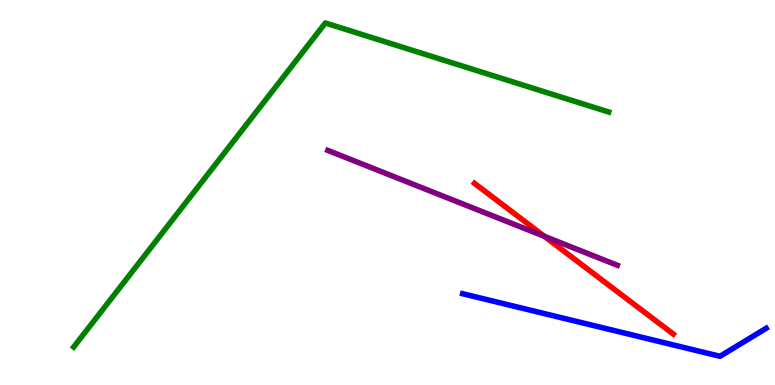[{'lines': ['blue', 'red'], 'intersections': []}, {'lines': ['green', 'red'], 'intersections': []}, {'lines': ['purple', 'red'], 'intersections': [{'x': 7.02, 'y': 3.86}]}, {'lines': ['blue', 'green'], 'intersections': []}, {'lines': ['blue', 'purple'], 'intersections': []}, {'lines': ['green', 'purple'], 'intersections': []}]